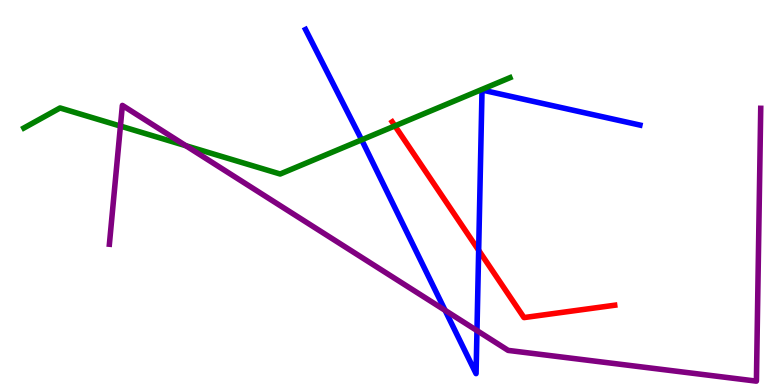[{'lines': ['blue', 'red'], 'intersections': [{'x': 6.18, 'y': 3.5}]}, {'lines': ['green', 'red'], 'intersections': [{'x': 5.1, 'y': 6.73}]}, {'lines': ['purple', 'red'], 'intersections': []}, {'lines': ['blue', 'green'], 'intersections': [{'x': 4.67, 'y': 6.37}]}, {'lines': ['blue', 'purple'], 'intersections': [{'x': 5.74, 'y': 1.94}, {'x': 6.15, 'y': 1.41}]}, {'lines': ['green', 'purple'], 'intersections': [{'x': 1.55, 'y': 6.73}, {'x': 2.4, 'y': 6.22}]}]